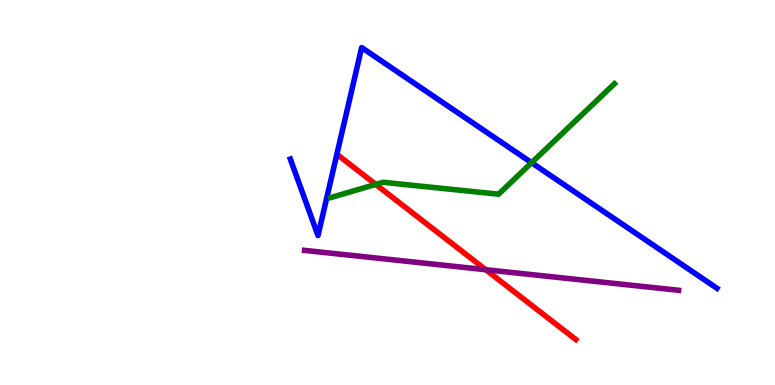[{'lines': ['blue', 'red'], 'intersections': []}, {'lines': ['green', 'red'], 'intersections': [{'x': 4.85, 'y': 5.21}]}, {'lines': ['purple', 'red'], 'intersections': [{'x': 6.27, 'y': 2.99}]}, {'lines': ['blue', 'green'], 'intersections': [{'x': 6.86, 'y': 5.77}]}, {'lines': ['blue', 'purple'], 'intersections': []}, {'lines': ['green', 'purple'], 'intersections': []}]